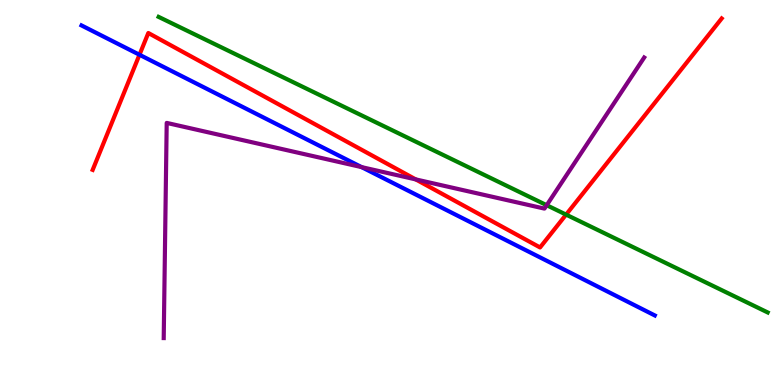[{'lines': ['blue', 'red'], 'intersections': [{'x': 1.8, 'y': 8.58}]}, {'lines': ['green', 'red'], 'intersections': [{'x': 7.3, 'y': 4.43}]}, {'lines': ['purple', 'red'], 'intersections': [{'x': 5.36, 'y': 5.34}]}, {'lines': ['blue', 'green'], 'intersections': []}, {'lines': ['blue', 'purple'], 'intersections': [{'x': 4.67, 'y': 5.66}]}, {'lines': ['green', 'purple'], 'intersections': [{'x': 7.05, 'y': 4.67}]}]